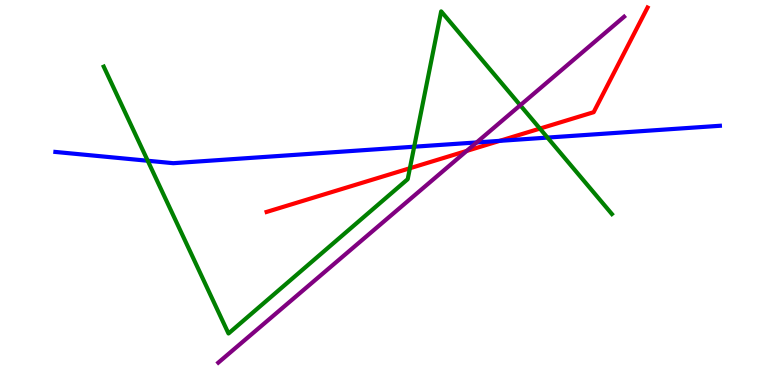[{'lines': ['blue', 'red'], 'intersections': [{'x': 6.45, 'y': 6.34}]}, {'lines': ['green', 'red'], 'intersections': [{'x': 5.29, 'y': 5.63}, {'x': 6.97, 'y': 6.66}]}, {'lines': ['purple', 'red'], 'intersections': [{'x': 6.02, 'y': 6.08}]}, {'lines': ['blue', 'green'], 'intersections': [{'x': 1.91, 'y': 5.82}, {'x': 5.34, 'y': 6.19}, {'x': 7.06, 'y': 6.43}]}, {'lines': ['blue', 'purple'], 'intersections': [{'x': 6.15, 'y': 6.3}]}, {'lines': ['green', 'purple'], 'intersections': [{'x': 6.71, 'y': 7.27}]}]